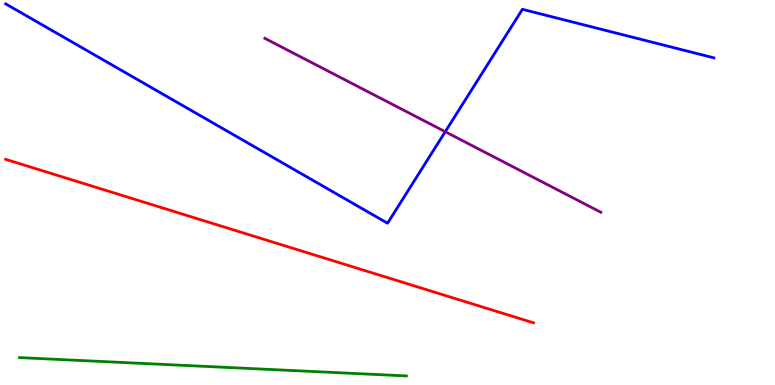[{'lines': ['blue', 'red'], 'intersections': []}, {'lines': ['green', 'red'], 'intersections': []}, {'lines': ['purple', 'red'], 'intersections': []}, {'lines': ['blue', 'green'], 'intersections': []}, {'lines': ['blue', 'purple'], 'intersections': [{'x': 5.75, 'y': 6.58}]}, {'lines': ['green', 'purple'], 'intersections': []}]